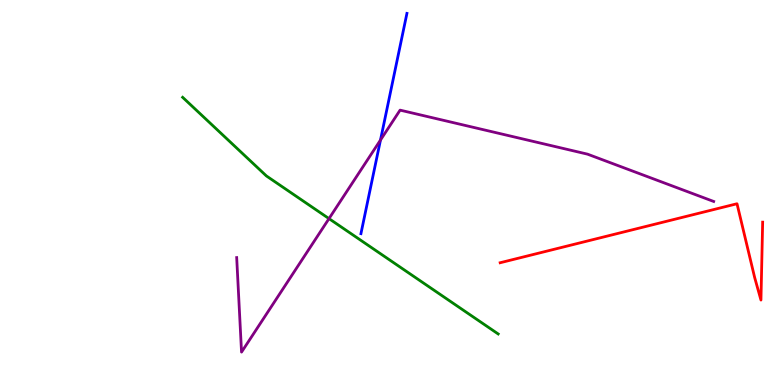[{'lines': ['blue', 'red'], 'intersections': []}, {'lines': ['green', 'red'], 'intersections': []}, {'lines': ['purple', 'red'], 'intersections': []}, {'lines': ['blue', 'green'], 'intersections': []}, {'lines': ['blue', 'purple'], 'intersections': [{'x': 4.91, 'y': 6.36}]}, {'lines': ['green', 'purple'], 'intersections': [{'x': 4.25, 'y': 4.32}]}]